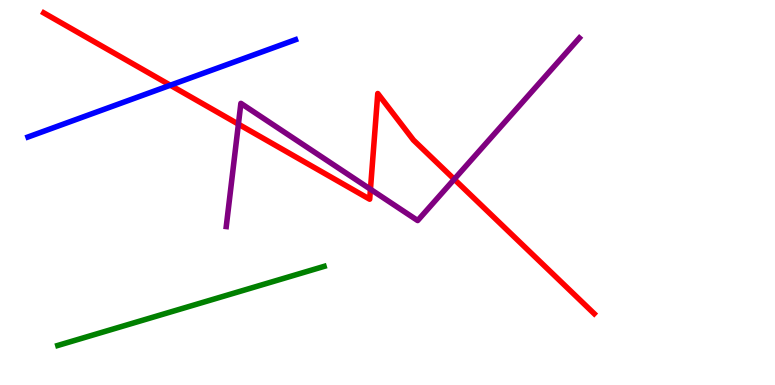[{'lines': ['blue', 'red'], 'intersections': [{'x': 2.2, 'y': 7.79}]}, {'lines': ['green', 'red'], 'intersections': []}, {'lines': ['purple', 'red'], 'intersections': [{'x': 3.08, 'y': 6.78}, {'x': 4.78, 'y': 5.08}, {'x': 5.86, 'y': 5.34}]}, {'lines': ['blue', 'green'], 'intersections': []}, {'lines': ['blue', 'purple'], 'intersections': []}, {'lines': ['green', 'purple'], 'intersections': []}]